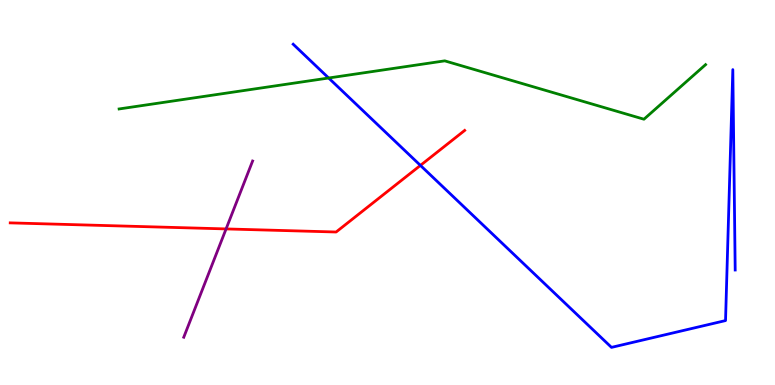[{'lines': ['blue', 'red'], 'intersections': [{'x': 5.42, 'y': 5.7}]}, {'lines': ['green', 'red'], 'intersections': []}, {'lines': ['purple', 'red'], 'intersections': [{'x': 2.92, 'y': 4.05}]}, {'lines': ['blue', 'green'], 'intersections': [{'x': 4.24, 'y': 7.97}]}, {'lines': ['blue', 'purple'], 'intersections': []}, {'lines': ['green', 'purple'], 'intersections': []}]